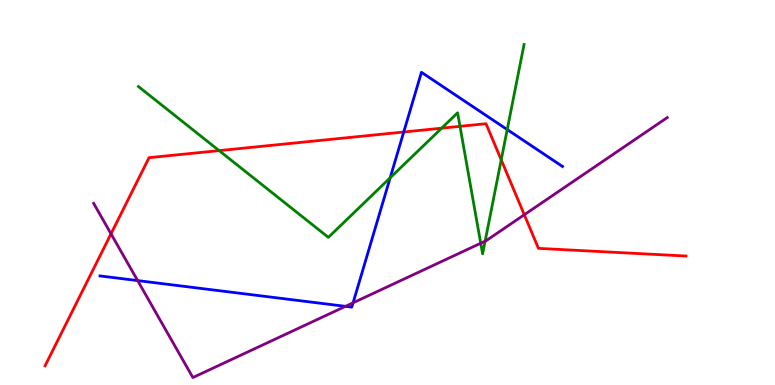[{'lines': ['blue', 'red'], 'intersections': [{'x': 5.21, 'y': 6.57}]}, {'lines': ['green', 'red'], 'intersections': [{'x': 2.83, 'y': 6.09}, {'x': 5.7, 'y': 6.67}, {'x': 5.94, 'y': 6.72}, {'x': 6.47, 'y': 5.85}]}, {'lines': ['purple', 'red'], 'intersections': [{'x': 1.43, 'y': 3.93}, {'x': 6.77, 'y': 4.42}]}, {'lines': ['blue', 'green'], 'intersections': [{'x': 5.03, 'y': 5.38}, {'x': 6.54, 'y': 6.63}]}, {'lines': ['blue', 'purple'], 'intersections': [{'x': 1.78, 'y': 2.71}, {'x': 4.46, 'y': 2.04}, {'x': 4.56, 'y': 2.14}]}, {'lines': ['green', 'purple'], 'intersections': [{'x': 6.2, 'y': 3.68}, {'x': 6.26, 'y': 3.74}]}]